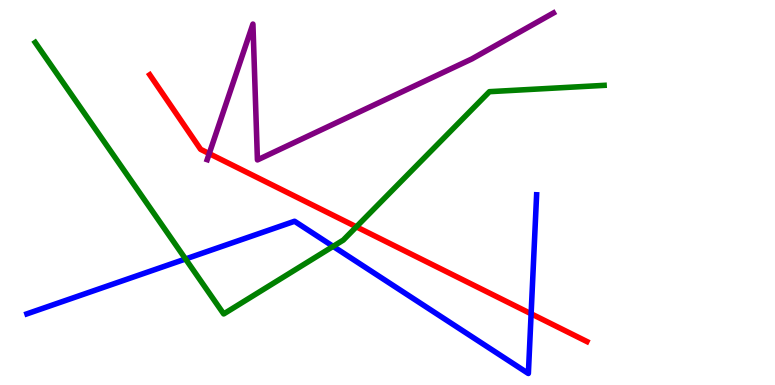[{'lines': ['blue', 'red'], 'intersections': [{'x': 6.85, 'y': 1.85}]}, {'lines': ['green', 'red'], 'intersections': [{'x': 4.6, 'y': 4.11}]}, {'lines': ['purple', 'red'], 'intersections': [{'x': 2.7, 'y': 6.01}]}, {'lines': ['blue', 'green'], 'intersections': [{'x': 2.39, 'y': 3.27}, {'x': 4.3, 'y': 3.6}]}, {'lines': ['blue', 'purple'], 'intersections': []}, {'lines': ['green', 'purple'], 'intersections': []}]